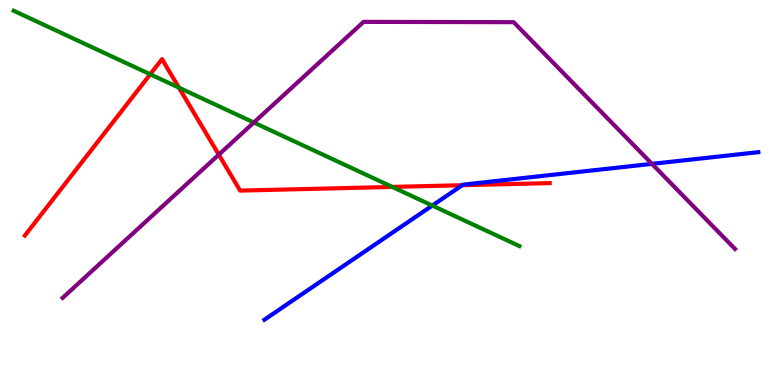[{'lines': ['blue', 'red'], 'intersections': [{'x': 5.96, 'y': 5.19}]}, {'lines': ['green', 'red'], 'intersections': [{'x': 1.94, 'y': 8.07}, {'x': 2.31, 'y': 7.72}, {'x': 5.06, 'y': 5.14}]}, {'lines': ['purple', 'red'], 'intersections': [{'x': 2.82, 'y': 5.98}]}, {'lines': ['blue', 'green'], 'intersections': [{'x': 5.58, 'y': 4.66}]}, {'lines': ['blue', 'purple'], 'intersections': [{'x': 8.41, 'y': 5.74}]}, {'lines': ['green', 'purple'], 'intersections': [{'x': 3.28, 'y': 6.82}]}]